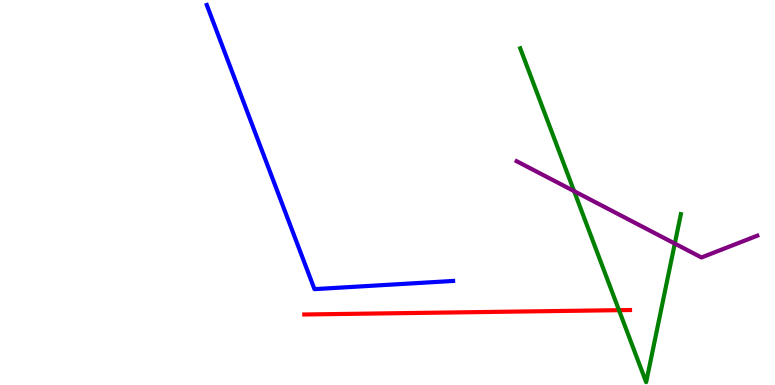[{'lines': ['blue', 'red'], 'intersections': []}, {'lines': ['green', 'red'], 'intersections': [{'x': 7.99, 'y': 1.94}]}, {'lines': ['purple', 'red'], 'intersections': []}, {'lines': ['blue', 'green'], 'intersections': []}, {'lines': ['blue', 'purple'], 'intersections': []}, {'lines': ['green', 'purple'], 'intersections': [{'x': 7.41, 'y': 5.04}, {'x': 8.71, 'y': 3.67}]}]